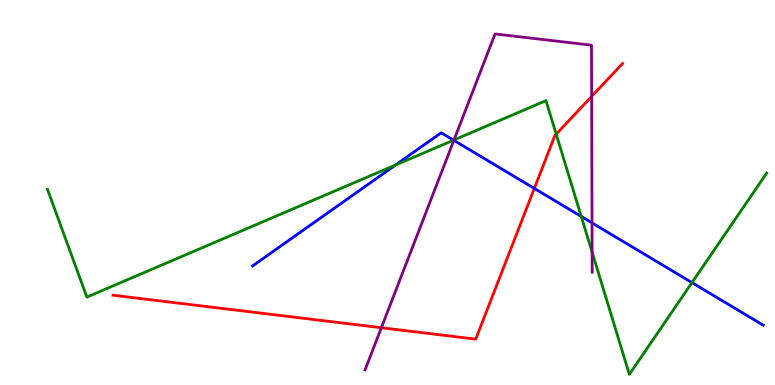[{'lines': ['blue', 'red'], 'intersections': [{'x': 6.89, 'y': 5.11}]}, {'lines': ['green', 'red'], 'intersections': [{'x': 7.18, 'y': 6.52}]}, {'lines': ['purple', 'red'], 'intersections': [{'x': 4.92, 'y': 1.49}, {'x': 7.63, 'y': 7.5}]}, {'lines': ['blue', 'green'], 'intersections': [{'x': 5.1, 'y': 5.71}, {'x': 5.85, 'y': 6.36}, {'x': 7.5, 'y': 4.38}, {'x': 8.93, 'y': 2.66}]}, {'lines': ['blue', 'purple'], 'intersections': [{'x': 5.86, 'y': 6.35}, {'x': 7.64, 'y': 4.21}]}, {'lines': ['green', 'purple'], 'intersections': [{'x': 5.86, 'y': 6.36}, {'x': 7.64, 'y': 3.45}]}]